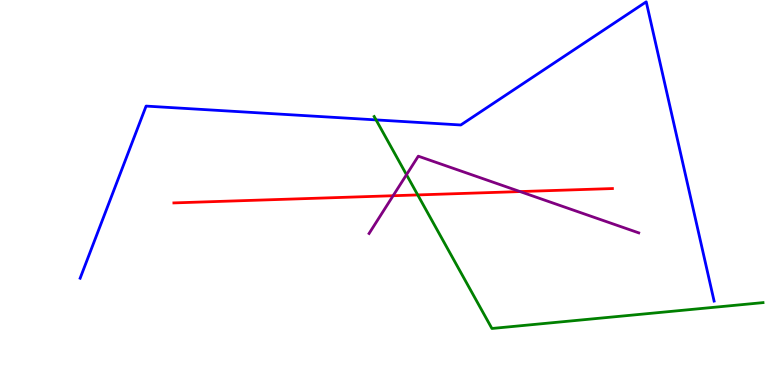[{'lines': ['blue', 'red'], 'intersections': []}, {'lines': ['green', 'red'], 'intersections': [{'x': 5.39, 'y': 4.94}]}, {'lines': ['purple', 'red'], 'intersections': [{'x': 5.07, 'y': 4.92}, {'x': 6.71, 'y': 5.02}]}, {'lines': ['blue', 'green'], 'intersections': [{'x': 4.85, 'y': 6.89}]}, {'lines': ['blue', 'purple'], 'intersections': []}, {'lines': ['green', 'purple'], 'intersections': [{'x': 5.25, 'y': 5.46}]}]